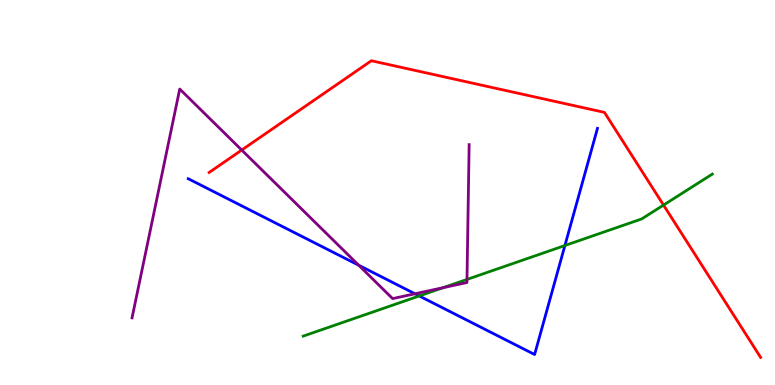[{'lines': ['blue', 'red'], 'intersections': []}, {'lines': ['green', 'red'], 'intersections': [{'x': 8.56, 'y': 4.67}]}, {'lines': ['purple', 'red'], 'intersections': [{'x': 3.12, 'y': 6.1}]}, {'lines': ['blue', 'green'], 'intersections': [{'x': 5.41, 'y': 2.31}, {'x': 7.29, 'y': 3.62}]}, {'lines': ['blue', 'purple'], 'intersections': [{'x': 4.63, 'y': 3.11}, {'x': 5.35, 'y': 2.37}]}, {'lines': ['green', 'purple'], 'intersections': [{'x': 5.72, 'y': 2.53}, {'x': 6.03, 'y': 2.74}]}]